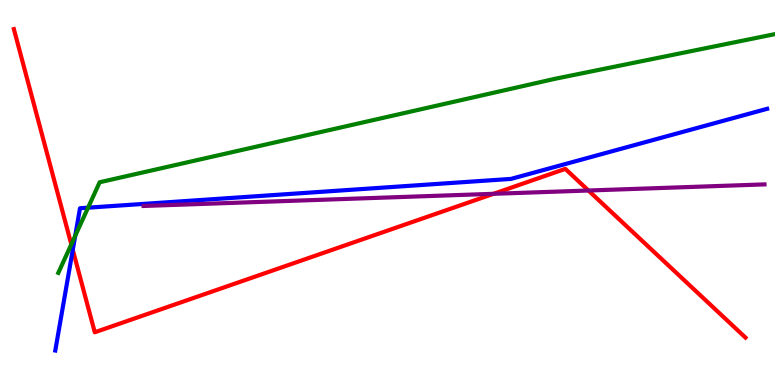[{'lines': ['blue', 'red'], 'intersections': [{'x': 0.939, 'y': 3.51}]}, {'lines': ['green', 'red'], 'intersections': [{'x': 0.92, 'y': 3.65}]}, {'lines': ['purple', 'red'], 'intersections': [{'x': 6.37, 'y': 4.97}, {'x': 7.59, 'y': 5.05}]}, {'lines': ['blue', 'green'], 'intersections': [{'x': 0.97, 'y': 3.87}, {'x': 1.14, 'y': 4.61}]}, {'lines': ['blue', 'purple'], 'intersections': []}, {'lines': ['green', 'purple'], 'intersections': []}]